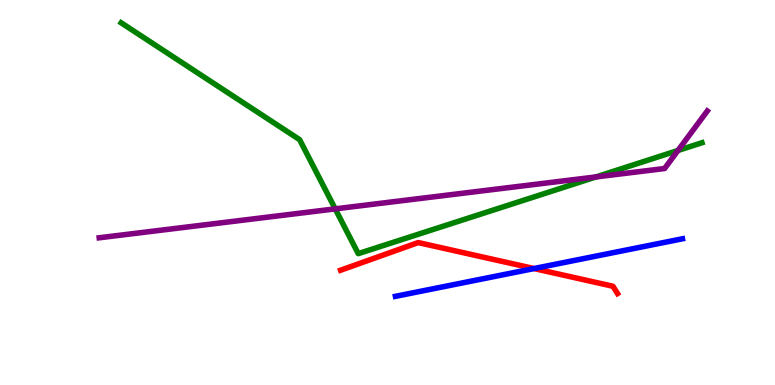[{'lines': ['blue', 'red'], 'intersections': [{'x': 6.89, 'y': 3.02}]}, {'lines': ['green', 'red'], 'intersections': []}, {'lines': ['purple', 'red'], 'intersections': []}, {'lines': ['blue', 'green'], 'intersections': []}, {'lines': ['blue', 'purple'], 'intersections': []}, {'lines': ['green', 'purple'], 'intersections': [{'x': 4.33, 'y': 4.57}, {'x': 7.69, 'y': 5.4}, {'x': 8.75, 'y': 6.09}]}]